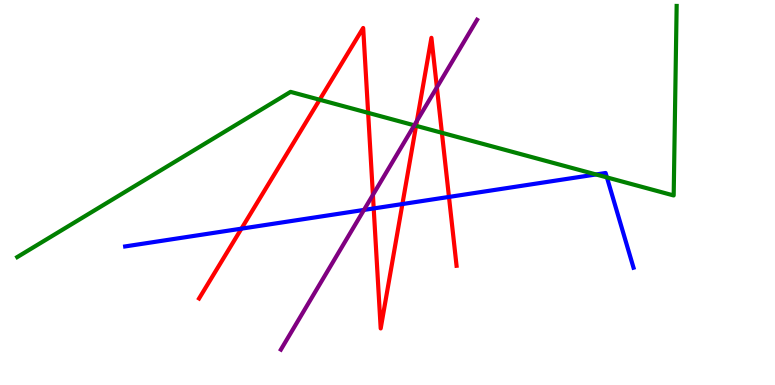[{'lines': ['blue', 'red'], 'intersections': [{'x': 3.12, 'y': 4.06}, {'x': 4.82, 'y': 4.59}, {'x': 5.19, 'y': 4.7}, {'x': 5.79, 'y': 4.88}]}, {'lines': ['green', 'red'], 'intersections': [{'x': 4.12, 'y': 7.41}, {'x': 4.75, 'y': 7.07}, {'x': 5.37, 'y': 6.73}, {'x': 5.7, 'y': 6.55}]}, {'lines': ['purple', 'red'], 'intersections': [{'x': 4.81, 'y': 4.94}, {'x': 5.38, 'y': 6.86}, {'x': 5.64, 'y': 7.73}]}, {'lines': ['blue', 'green'], 'intersections': [{'x': 7.69, 'y': 5.47}, {'x': 7.83, 'y': 5.39}]}, {'lines': ['blue', 'purple'], 'intersections': [{'x': 4.7, 'y': 4.55}]}, {'lines': ['green', 'purple'], 'intersections': [{'x': 5.35, 'y': 6.74}]}]